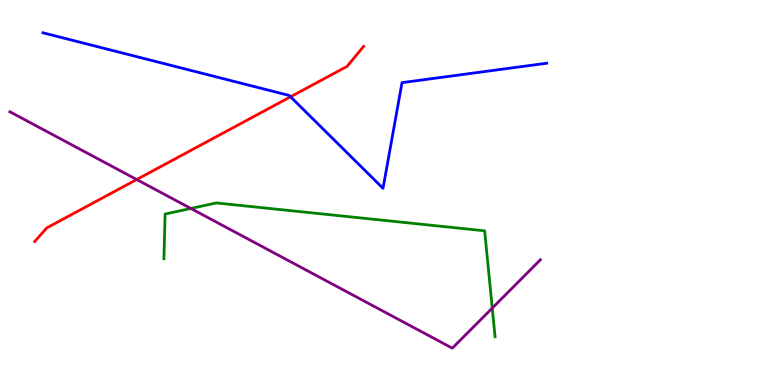[{'lines': ['blue', 'red'], 'intersections': [{'x': 3.75, 'y': 7.49}]}, {'lines': ['green', 'red'], 'intersections': []}, {'lines': ['purple', 'red'], 'intersections': [{'x': 1.76, 'y': 5.34}]}, {'lines': ['blue', 'green'], 'intersections': []}, {'lines': ['blue', 'purple'], 'intersections': []}, {'lines': ['green', 'purple'], 'intersections': [{'x': 2.46, 'y': 4.59}, {'x': 6.35, 'y': 2.0}]}]